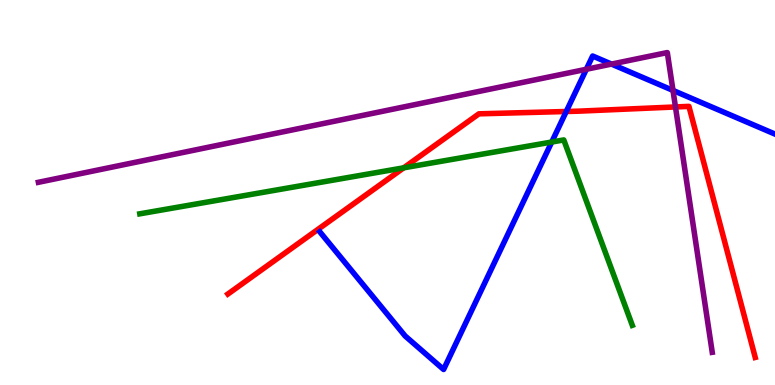[{'lines': ['blue', 'red'], 'intersections': [{'x': 7.31, 'y': 7.1}]}, {'lines': ['green', 'red'], 'intersections': [{'x': 5.21, 'y': 5.64}]}, {'lines': ['purple', 'red'], 'intersections': [{'x': 8.72, 'y': 7.22}]}, {'lines': ['blue', 'green'], 'intersections': [{'x': 7.12, 'y': 6.31}]}, {'lines': ['blue', 'purple'], 'intersections': [{'x': 7.57, 'y': 8.2}, {'x': 7.89, 'y': 8.34}, {'x': 8.68, 'y': 7.65}]}, {'lines': ['green', 'purple'], 'intersections': []}]